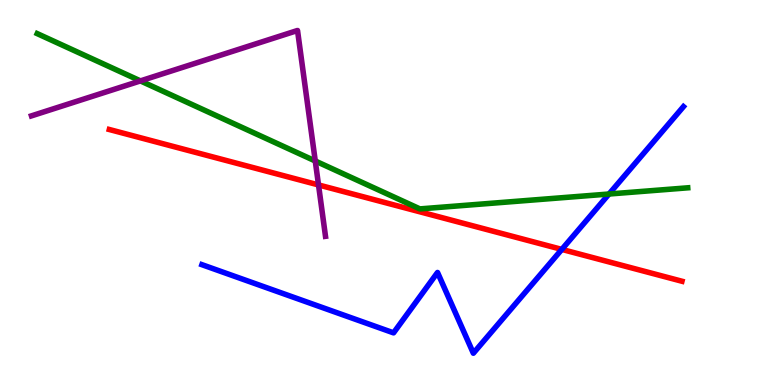[{'lines': ['blue', 'red'], 'intersections': [{'x': 7.25, 'y': 3.52}]}, {'lines': ['green', 'red'], 'intersections': []}, {'lines': ['purple', 'red'], 'intersections': [{'x': 4.11, 'y': 5.2}]}, {'lines': ['blue', 'green'], 'intersections': [{'x': 7.86, 'y': 4.96}]}, {'lines': ['blue', 'purple'], 'intersections': []}, {'lines': ['green', 'purple'], 'intersections': [{'x': 1.81, 'y': 7.9}, {'x': 4.07, 'y': 5.82}]}]